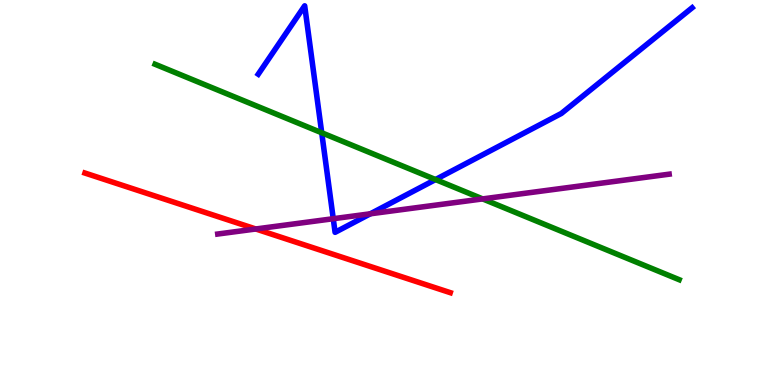[{'lines': ['blue', 'red'], 'intersections': []}, {'lines': ['green', 'red'], 'intersections': []}, {'lines': ['purple', 'red'], 'intersections': [{'x': 3.3, 'y': 4.05}]}, {'lines': ['blue', 'green'], 'intersections': [{'x': 4.15, 'y': 6.55}, {'x': 5.62, 'y': 5.34}]}, {'lines': ['blue', 'purple'], 'intersections': [{'x': 4.3, 'y': 4.32}, {'x': 4.78, 'y': 4.45}]}, {'lines': ['green', 'purple'], 'intersections': [{'x': 6.23, 'y': 4.83}]}]